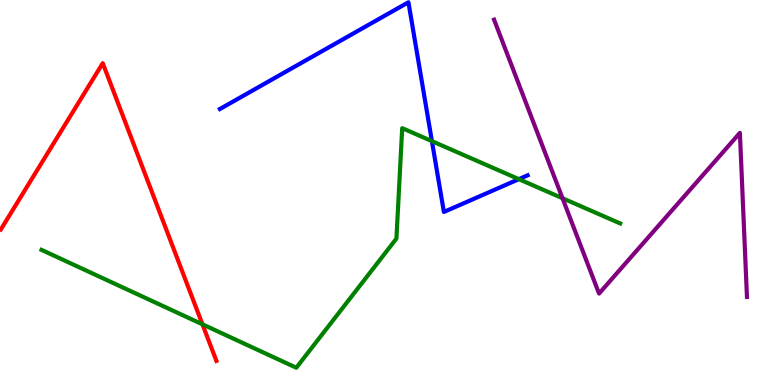[{'lines': ['blue', 'red'], 'intersections': []}, {'lines': ['green', 'red'], 'intersections': [{'x': 2.61, 'y': 1.58}]}, {'lines': ['purple', 'red'], 'intersections': []}, {'lines': ['blue', 'green'], 'intersections': [{'x': 5.57, 'y': 6.33}, {'x': 6.7, 'y': 5.35}]}, {'lines': ['blue', 'purple'], 'intersections': []}, {'lines': ['green', 'purple'], 'intersections': [{'x': 7.26, 'y': 4.85}]}]